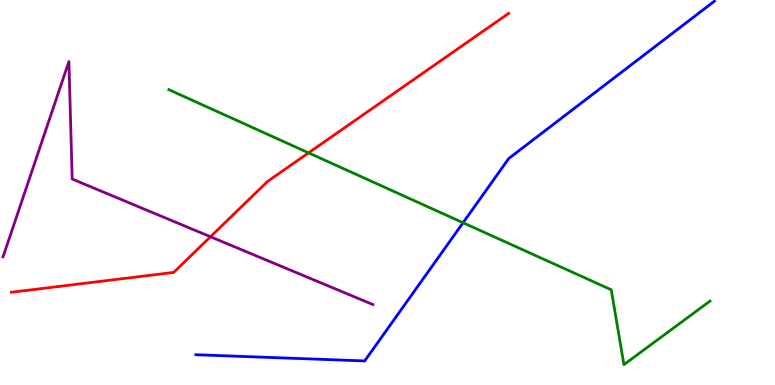[{'lines': ['blue', 'red'], 'intersections': []}, {'lines': ['green', 'red'], 'intersections': [{'x': 3.98, 'y': 6.03}]}, {'lines': ['purple', 'red'], 'intersections': [{'x': 2.72, 'y': 3.85}]}, {'lines': ['blue', 'green'], 'intersections': [{'x': 5.97, 'y': 4.21}]}, {'lines': ['blue', 'purple'], 'intersections': []}, {'lines': ['green', 'purple'], 'intersections': []}]